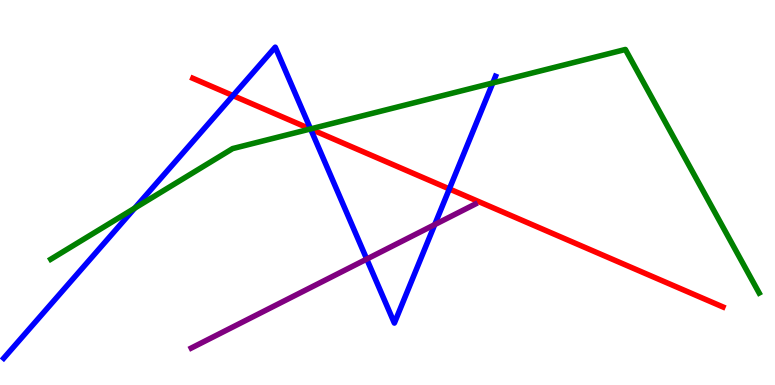[{'lines': ['blue', 'red'], 'intersections': [{'x': 3.01, 'y': 7.52}, {'x': 4.01, 'y': 6.65}, {'x': 5.8, 'y': 5.09}]}, {'lines': ['green', 'red'], 'intersections': [{'x': 4.0, 'y': 6.65}]}, {'lines': ['purple', 'red'], 'intersections': []}, {'lines': ['blue', 'green'], 'intersections': [{'x': 1.74, 'y': 4.59}, {'x': 4.01, 'y': 6.65}, {'x': 6.36, 'y': 7.85}]}, {'lines': ['blue', 'purple'], 'intersections': [{'x': 4.73, 'y': 3.27}, {'x': 5.61, 'y': 4.17}]}, {'lines': ['green', 'purple'], 'intersections': []}]